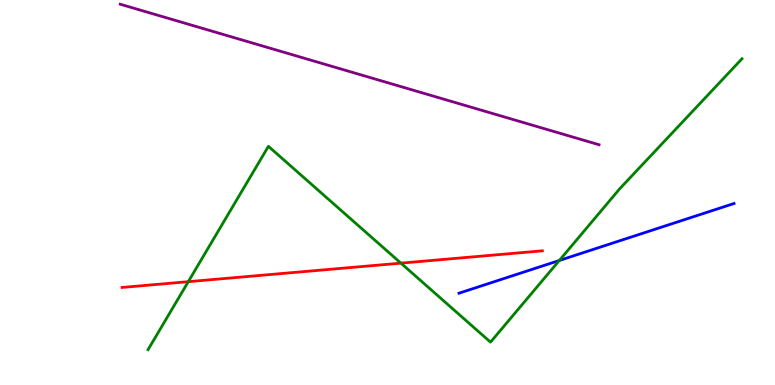[{'lines': ['blue', 'red'], 'intersections': []}, {'lines': ['green', 'red'], 'intersections': [{'x': 2.43, 'y': 2.68}, {'x': 5.17, 'y': 3.17}]}, {'lines': ['purple', 'red'], 'intersections': []}, {'lines': ['blue', 'green'], 'intersections': [{'x': 7.22, 'y': 3.23}]}, {'lines': ['blue', 'purple'], 'intersections': []}, {'lines': ['green', 'purple'], 'intersections': []}]